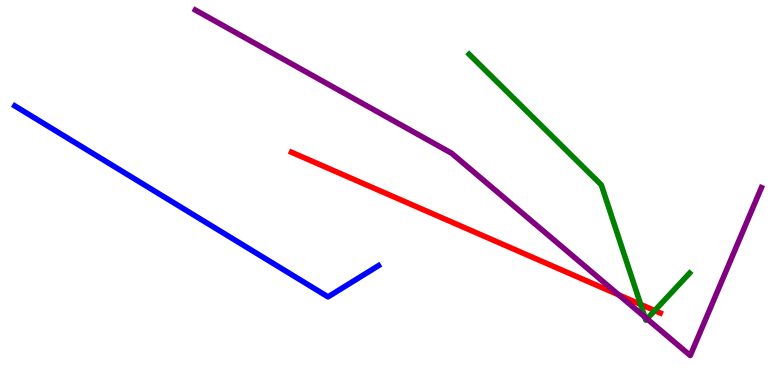[{'lines': ['blue', 'red'], 'intersections': []}, {'lines': ['green', 'red'], 'intersections': [{'x': 8.27, 'y': 2.09}, {'x': 8.45, 'y': 1.93}]}, {'lines': ['purple', 'red'], 'intersections': [{'x': 7.98, 'y': 2.34}]}, {'lines': ['blue', 'green'], 'intersections': []}, {'lines': ['blue', 'purple'], 'intersections': []}, {'lines': ['green', 'purple'], 'intersections': [{'x': 8.32, 'y': 1.77}, {'x': 8.35, 'y': 1.72}]}]